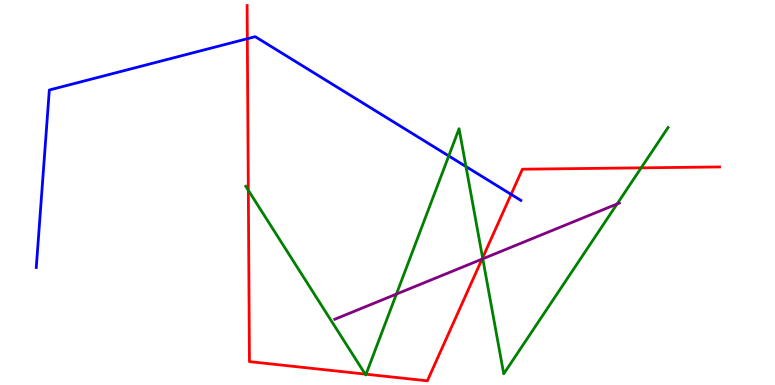[{'lines': ['blue', 'red'], 'intersections': [{'x': 3.19, 'y': 8.99}, {'x': 6.59, 'y': 4.95}]}, {'lines': ['green', 'red'], 'intersections': [{'x': 3.2, 'y': 5.06}, {'x': 4.71, 'y': 0.283}, {'x': 4.72, 'y': 0.28}, {'x': 6.23, 'y': 3.3}, {'x': 8.27, 'y': 5.64}]}, {'lines': ['purple', 'red'], 'intersections': [{'x': 6.22, 'y': 3.27}]}, {'lines': ['blue', 'green'], 'intersections': [{'x': 5.79, 'y': 5.95}, {'x': 6.01, 'y': 5.67}]}, {'lines': ['blue', 'purple'], 'intersections': []}, {'lines': ['green', 'purple'], 'intersections': [{'x': 5.11, 'y': 2.36}, {'x': 6.23, 'y': 3.28}, {'x': 7.96, 'y': 4.7}]}]